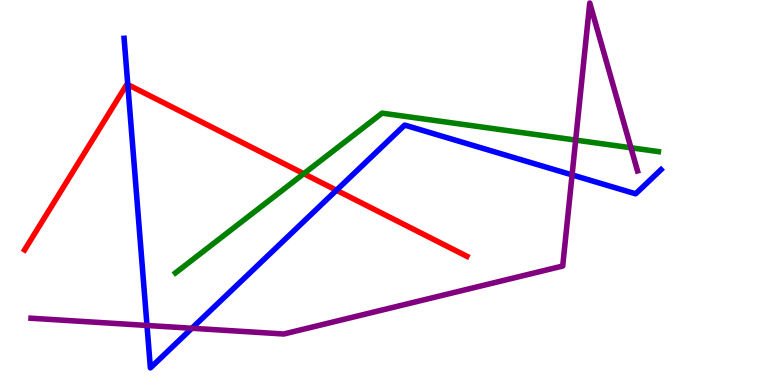[{'lines': ['blue', 'red'], 'intersections': [{'x': 1.65, 'y': 7.8}, {'x': 4.34, 'y': 5.06}]}, {'lines': ['green', 'red'], 'intersections': [{'x': 3.92, 'y': 5.49}]}, {'lines': ['purple', 'red'], 'intersections': []}, {'lines': ['blue', 'green'], 'intersections': []}, {'lines': ['blue', 'purple'], 'intersections': [{'x': 1.9, 'y': 1.55}, {'x': 2.48, 'y': 1.47}, {'x': 7.38, 'y': 5.46}]}, {'lines': ['green', 'purple'], 'intersections': [{'x': 7.43, 'y': 6.36}, {'x': 8.14, 'y': 6.16}]}]